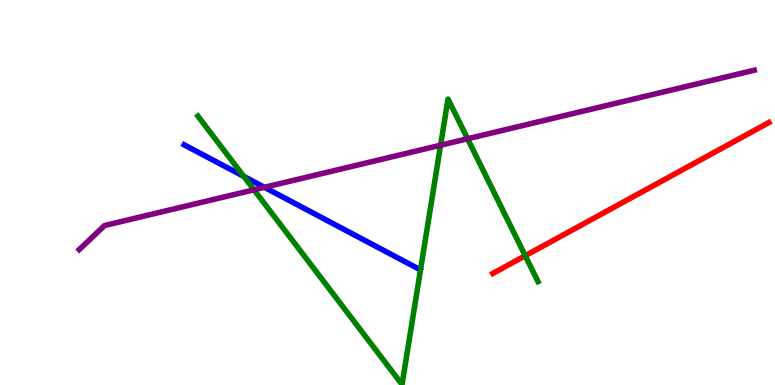[{'lines': ['blue', 'red'], 'intersections': []}, {'lines': ['green', 'red'], 'intersections': [{'x': 6.78, 'y': 3.36}]}, {'lines': ['purple', 'red'], 'intersections': []}, {'lines': ['blue', 'green'], 'intersections': [{'x': 3.15, 'y': 5.42}]}, {'lines': ['blue', 'purple'], 'intersections': [{'x': 3.41, 'y': 5.13}]}, {'lines': ['green', 'purple'], 'intersections': [{'x': 3.28, 'y': 5.07}, {'x': 5.68, 'y': 6.23}, {'x': 6.03, 'y': 6.4}]}]